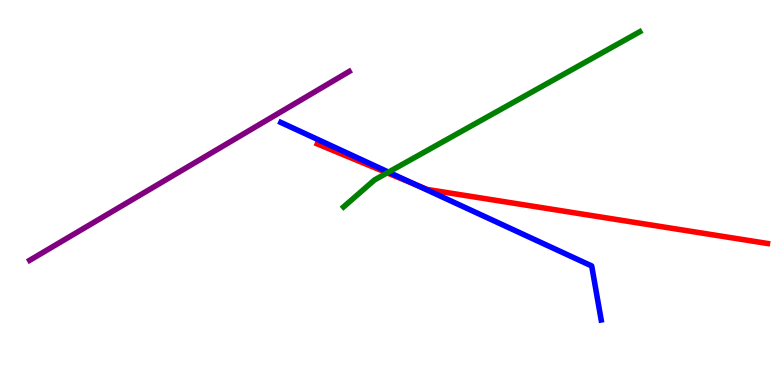[{'lines': ['blue', 'red'], 'intersections': [{'x': 5.36, 'y': 5.21}]}, {'lines': ['green', 'red'], 'intersections': [{'x': 5.0, 'y': 5.51}]}, {'lines': ['purple', 'red'], 'intersections': []}, {'lines': ['blue', 'green'], 'intersections': [{'x': 5.01, 'y': 5.53}]}, {'lines': ['blue', 'purple'], 'intersections': []}, {'lines': ['green', 'purple'], 'intersections': []}]